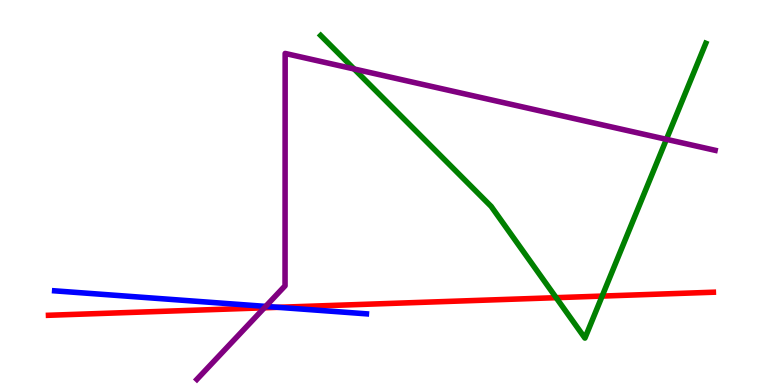[{'lines': ['blue', 'red'], 'intersections': [{'x': 3.59, 'y': 2.02}]}, {'lines': ['green', 'red'], 'intersections': [{'x': 7.18, 'y': 2.27}, {'x': 7.77, 'y': 2.31}]}, {'lines': ['purple', 'red'], 'intersections': [{'x': 3.41, 'y': 2.01}]}, {'lines': ['blue', 'green'], 'intersections': []}, {'lines': ['blue', 'purple'], 'intersections': [{'x': 3.43, 'y': 2.04}]}, {'lines': ['green', 'purple'], 'intersections': [{'x': 4.57, 'y': 8.21}, {'x': 8.6, 'y': 6.38}]}]